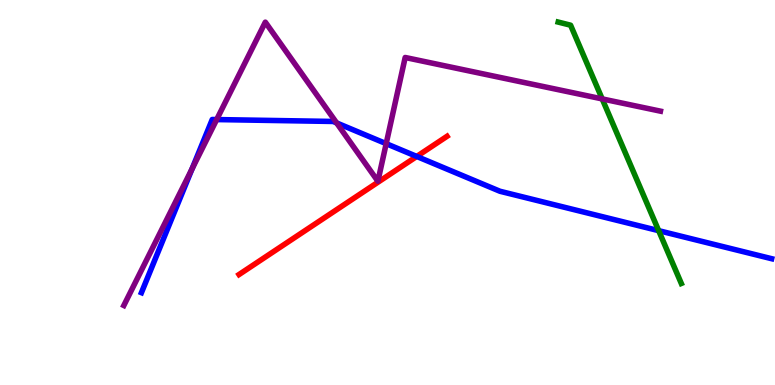[{'lines': ['blue', 'red'], 'intersections': [{'x': 5.38, 'y': 5.94}]}, {'lines': ['green', 'red'], 'intersections': []}, {'lines': ['purple', 'red'], 'intersections': []}, {'lines': ['blue', 'green'], 'intersections': [{'x': 8.5, 'y': 4.01}]}, {'lines': ['blue', 'purple'], 'intersections': [{'x': 2.48, 'y': 5.61}, {'x': 2.8, 'y': 6.89}, {'x': 4.34, 'y': 6.81}, {'x': 4.98, 'y': 6.27}]}, {'lines': ['green', 'purple'], 'intersections': [{'x': 7.77, 'y': 7.43}]}]